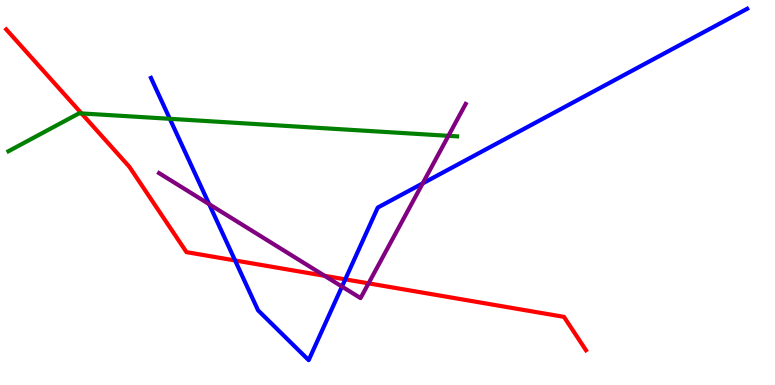[{'lines': ['blue', 'red'], 'intersections': [{'x': 3.03, 'y': 3.23}, {'x': 4.45, 'y': 2.74}]}, {'lines': ['green', 'red'], 'intersections': [{'x': 1.05, 'y': 7.05}]}, {'lines': ['purple', 'red'], 'intersections': [{'x': 4.19, 'y': 2.84}, {'x': 4.76, 'y': 2.64}]}, {'lines': ['blue', 'green'], 'intersections': [{'x': 2.19, 'y': 6.91}]}, {'lines': ['blue', 'purple'], 'intersections': [{'x': 2.7, 'y': 4.7}, {'x': 4.41, 'y': 2.56}, {'x': 5.45, 'y': 5.24}]}, {'lines': ['green', 'purple'], 'intersections': [{'x': 5.79, 'y': 6.47}]}]